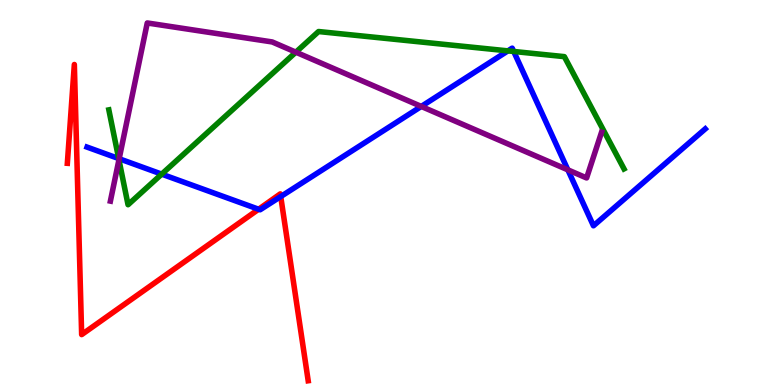[{'lines': ['blue', 'red'], 'intersections': [{'x': 3.34, 'y': 4.57}, {'x': 3.62, 'y': 4.89}]}, {'lines': ['green', 'red'], 'intersections': []}, {'lines': ['purple', 'red'], 'intersections': []}, {'lines': ['blue', 'green'], 'intersections': [{'x': 1.53, 'y': 5.88}, {'x': 2.09, 'y': 5.48}, {'x': 6.55, 'y': 8.68}, {'x': 6.63, 'y': 8.66}]}, {'lines': ['blue', 'purple'], 'intersections': [{'x': 1.54, 'y': 5.88}, {'x': 5.44, 'y': 7.24}, {'x': 7.33, 'y': 5.59}]}, {'lines': ['green', 'purple'], 'intersections': [{'x': 1.53, 'y': 5.85}, {'x': 3.82, 'y': 8.64}]}]